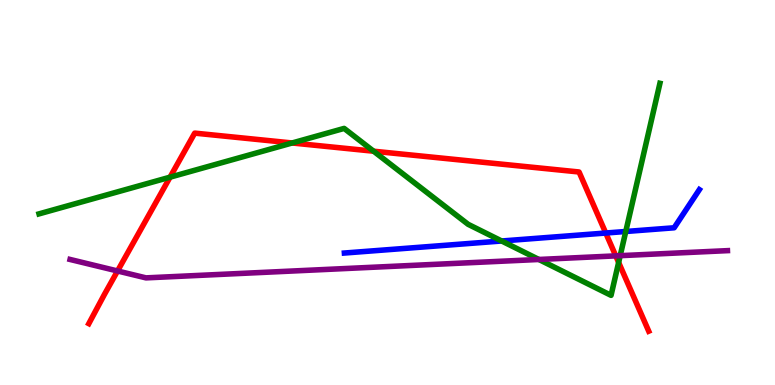[{'lines': ['blue', 'red'], 'intersections': [{'x': 7.82, 'y': 3.95}]}, {'lines': ['green', 'red'], 'intersections': [{'x': 2.19, 'y': 5.4}, {'x': 3.77, 'y': 6.29}, {'x': 4.82, 'y': 6.07}, {'x': 7.98, 'y': 3.18}]}, {'lines': ['purple', 'red'], 'intersections': [{'x': 1.52, 'y': 2.96}, {'x': 7.95, 'y': 3.35}]}, {'lines': ['blue', 'green'], 'intersections': [{'x': 6.47, 'y': 3.74}, {'x': 8.07, 'y': 3.99}]}, {'lines': ['blue', 'purple'], 'intersections': []}, {'lines': ['green', 'purple'], 'intersections': [{'x': 6.95, 'y': 3.26}, {'x': 8.0, 'y': 3.36}]}]